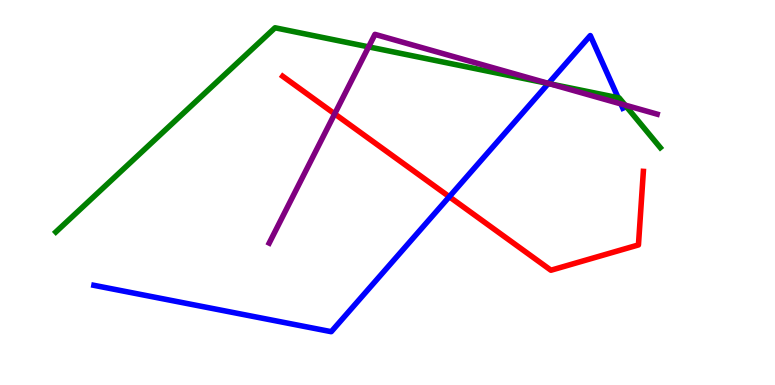[{'lines': ['blue', 'red'], 'intersections': [{'x': 5.8, 'y': 4.89}]}, {'lines': ['green', 'red'], 'intersections': []}, {'lines': ['purple', 'red'], 'intersections': [{'x': 4.32, 'y': 7.04}]}, {'lines': ['blue', 'green'], 'intersections': [{'x': 7.08, 'y': 7.83}, {'x': 7.98, 'y': 7.46}]}, {'lines': ['blue', 'purple'], 'intersections': [{'x': 7.08, 'y': 7.83}, {'x': 8.01, 'y': 7.3}]}, {'lines': ['green', 'purple'], 'intersections': [{'x': 4.76, 'y': 8.78}, {'x': 7.09, 'y': 7.82}, {'x': 8.07, 'y': 7.27}]}]